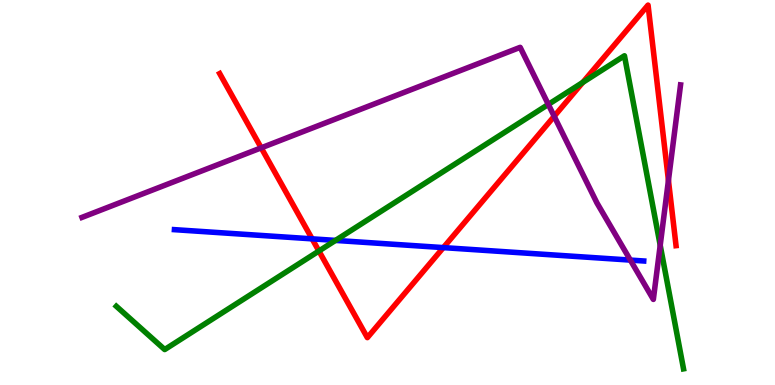[{'lines': ['blue', 'red'], 'intersections': [{'x': 4.03, 'y': 3.8}, {'x': 5.72, 'y': 3.57}]}, {'lines': ['green', 'red'], 'intersections': [{'x': 4.11, 'y': 3.48}, {'x': 7.52, 'y': 7.86}]}, {'lines': ['purple', 'red'], 'intersections': [{'x': 3.37, 'y': 6.16}, {'x': 7.15, 'y': 6.98}, {'x': 8.63, 'y': 5.32}]}, {'lines': ['blue', 'green'], 'intersections': [{'x': 4.33, 'y': 3.76}]}, {'lines': ['blue', 'purple'], 'intersections': [{'x': 8.13, 'y': 3.24}]}, {'lines': ['green', 'purple'], 'intersections': [{'x': 7.08, 'y': 7.29}, {'x': 8.52, 'y': 3.63}]}]